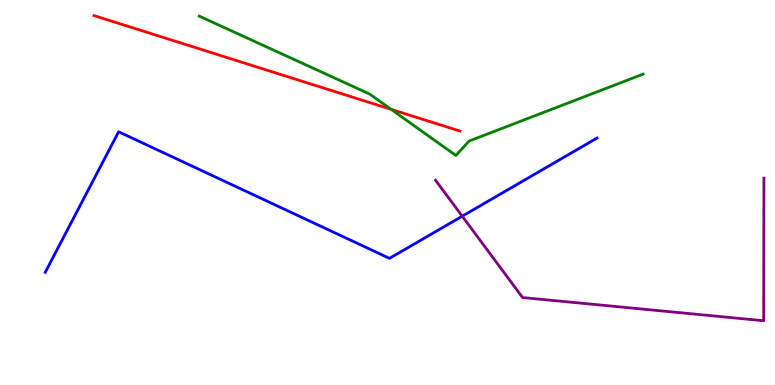[{'lines': ['blue', 'red'], 'intersections': []}, {'lines': ['green', 'red'], 'intersections': [{'x': 5.05, 'y': 7.16}]}, {'lines': ['purple', 'red'], 'intersections': []}, {'lines': ['blue', 'green'], 'intersections': []}, {'lines': ['blue', 'purple'], 'intersections': [{'x': 5.96, 'y': 4.38}]}, {'lines': ['green', 'purple'], 'intersections': []}]